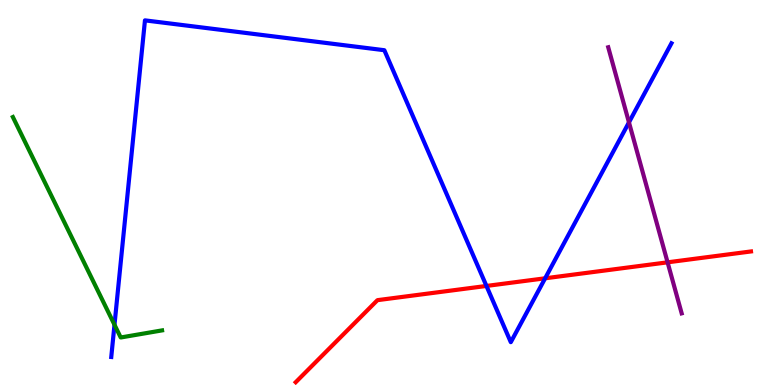[{'lines': ['blue', 'red'], 'intersections': [{'x': 6.28, 'y': 2.57}, {'x': 7.03, 'y': 2.77}]}, {'lines': ['green', 'red'], 'intersections': []}, {'lines': ['purple', 'red'], 'intersections': [{'x': 8.61, 'y': 3.19}]}, {'lines': ['blue', 'green'], 'intersections': [{'x': 1.48, 'y': 1.56}]}, {'lines': ['blue', 'purple'], 'intersections': [{'x': 8.12, 'y': 6.82}]}, {'lines': ['green', 'purple'], 'intersections': []}]